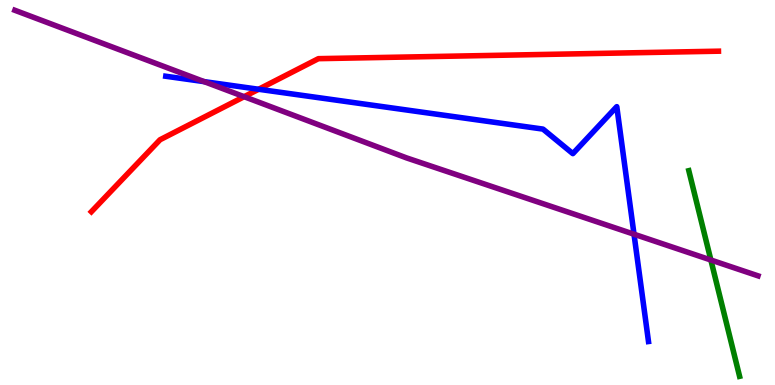[{'lines': ['blue', 'red'], 'intersections': [{'x': 3.34, 'y': 7.68}]}, {'lines': ['green', 'red'], 'intersections': []}, {'lines': ['purple', 'red'], 'intersections': [{'x': 3.15, 'y': 7.49}]}, {'lines': ['blue', 'green'], 'intersections': []}, {'lines': ['blue', 'purple'], 'intersections': [{'x': 2.63, 'y': 7.88}, {'x': 8.18, 'y': 3.92}]}, {'lines': ['green', 'purple'], 'intersections': [{'x': 9.17, 'y': 3.25}]}]